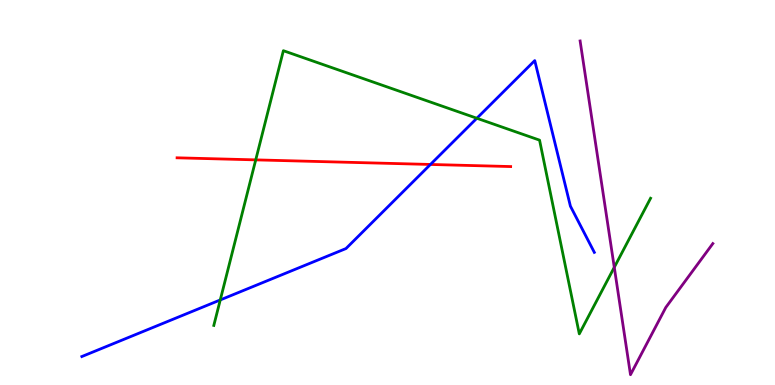[{'lines': ['blue', 'red'], 'intersections': [{'x': 5.55, 'y': 5.73}]}, {'lines': ['green', 'red'], 'intersections': [{'x': 3.3, 'y': 5.85}]}, {'lines': ['purple', 'red'], 'intersections': []}, {'lines': ['blue', 'green'], 'intersections': [{'x': 2.84, 'y': 2.21}, {'x': 6.15, 'y': 6.93}]}, {'lines': ['blue', 'purple'], 'intersections': []}, {'lines': ['green', 'purple'], 'intersections': [{'x': 7.93, 'y': 3.06}]}]